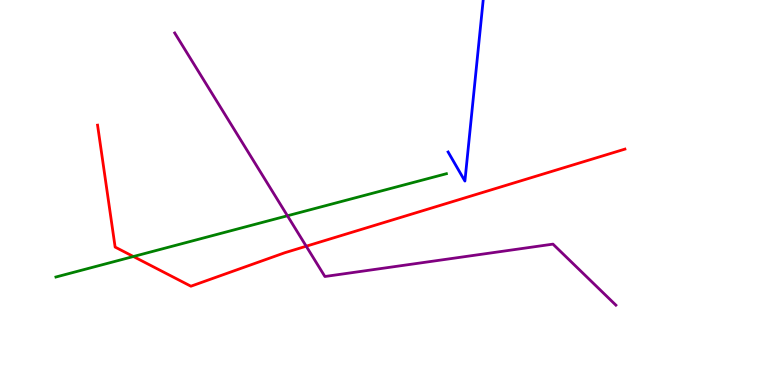[{'lines': ['blue', 'red'], 'intersections': []}, {'lines': ['green', 'red'], 'intersections': [{'x': 1.72, 'y': 3.34}]}, {'lines': ['purple', 'red'], 'intersections': [{'x': 3.95, 'y': 3.6}]}, {'lines': ['blue', 'green'], 'intersections': []}, {'lines': ['blue', 'purple'], 'intersections': []}, {'lines': ['green', 'purple'], 'intersections': [{'x': 3.71, 'y': 4.4}]}]